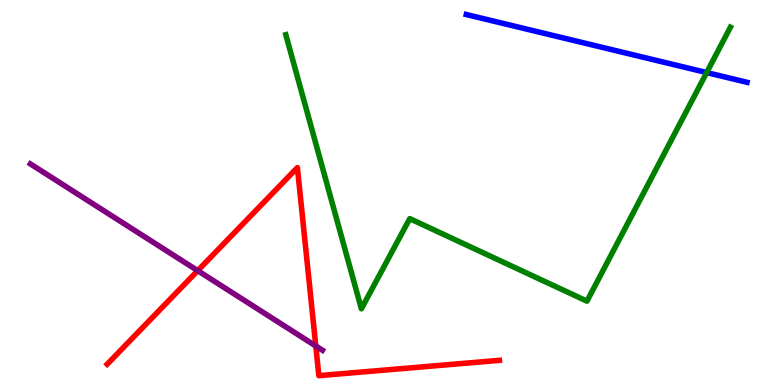[{'lines': ['blue', 'red'], 'intersections': []}, {'lines': ['green', 'red'], 'intersections': []}, {'lines': ['purple', 'red'], 'intersections': [{'x': 2.55, 'y': 2.97}, {'x': 4.07, 'y': 1.01}]}, {'lines': ['blue', 'green'], 'intersections': [{'x': 9.12, 'y': 8.12}]}, {'lines': ['blue', 'purple'], 'intersections': []}, {'lines': ['green', 'purple'], 'intersections': []}]